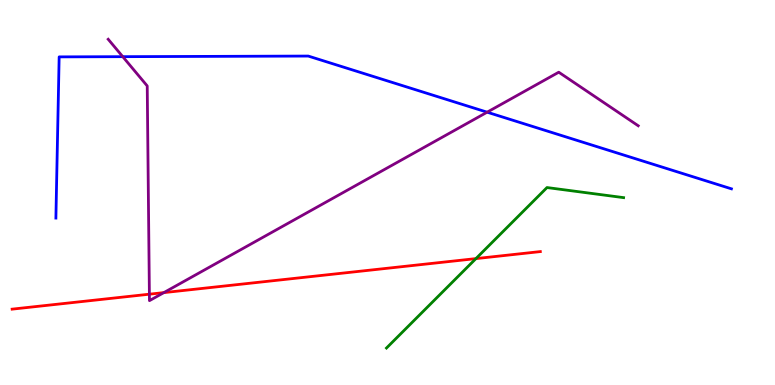[{'lines': ['blue', 'red'], 'intersections': []}, {'lines': ['green', 'red'], 'intersections': [{'x': 6.14, 'y': 3.28}]}, {'lines': ['purple', 'red'], 'intersections': [{'x': 1.93, 'y': 2.36}, {'x': 2.11, 'y': 2.4}]}, {'lines': ['blue', 'green'], 'intersections': []}, {'lines': ['blue', 'purple'], 'intersections': [{'x': 1.58, 'y': 8.53}, {'x': 6.29, 'y': 7.09}]}, {'lines': ['green', 'purple'], 'intersections': []}]